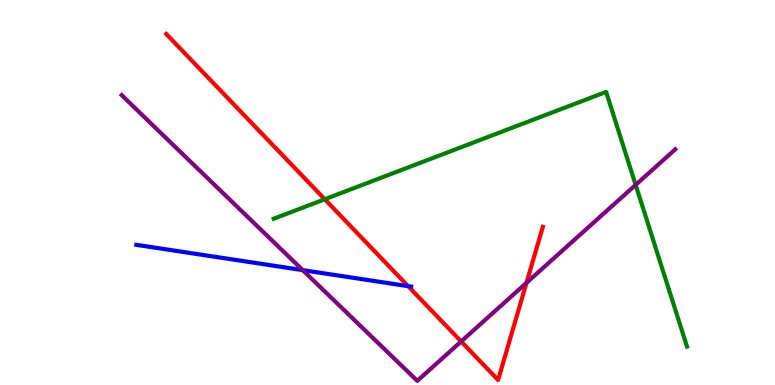[{'lines': ['blue', 'red'], 'intersections': [{'x': 5.27, 'y': 2.57}]}, {'lines': ['green', 'red'], 'intersections': [{'x': 4.19, 'y': 4.82}]}, {'lines': ['purple', 'red'], 'intersections': [{'x': 5.95, 'y': 1.13}, {'x': 6.79, 'y': 2.65}]}, {'lines': ['blue', 'green'], 'intersections': []}, {'lines': ['blue', 'purple'], 'intersections': [{'x': 3.91, 'y': 2.98}]}, {'lines': ['green', 'purple'], 'intersections': [{'x': 8.2, 'y': 5.2}]}]